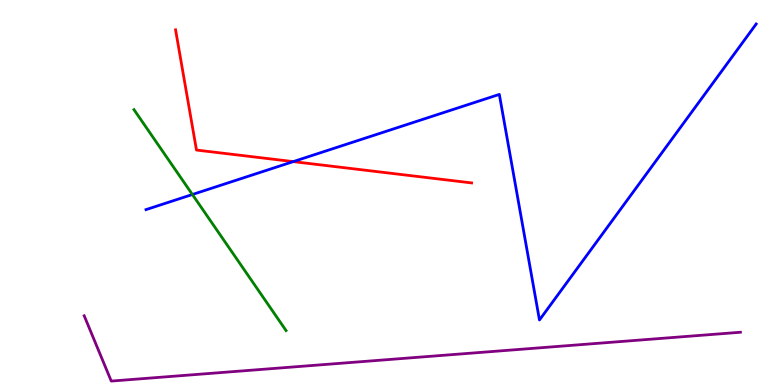[{'lines': ['blue', 'red'], 'intersections': [{'x': 3.78, 'y': 5.8}]}, {'lines': ['green', 'red'], 'intersections': []}, {'lines': ['purple', 'red'], 'intersections': []}, {'lines': ['blue', 'green'], 'intersections': [{'x': 2.48, 'y': 4.95}]}, {'lines': ['blue', 'purple'], 'intersections': []}, {'lines': ['green', 'purple'], 'intersections': []}]